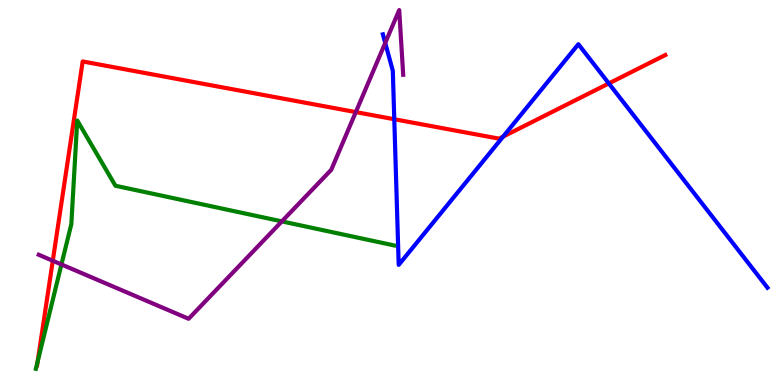[{'lines': ['blue', 'red'], 'intersections': [{'x': 5.09, 'y': 6.9}, {'x': 6.49, 'y': 6.45}, {'x': 7.86, 'y': 7.83}]}, {'lines': ['green', 'red'], 'intersections': [{'x': 0.486, 'y': 0.611}]}, {'lines': ['purple', 'red'], 'intersections': [{'x': 0.681, 'y': 3.23}, {'x': 4.59, 'y': 7.09}]}, {'lines': ['blue', 'green'], 'intersections': []}, {'lines': ['blue', 'purple'], 'intersections': [{'x': 4.97, 'y': 8.88}]}, {'lines': ['green', 'purple'], 'intersections': [{'x': 0.793, 'y': 3.13}, {'x': 3.64, 'y': 4.25}]}]